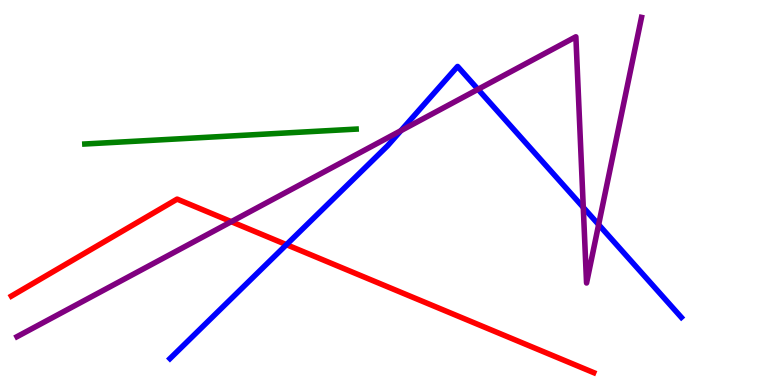[{'lines': ['blue', 'red'], 'intersections': [{'x': 3.7, 'y': 3.65}]}, {'lines': ['green', 'red'], 'intersections': []}, {'lines': ['purple', 'red'], 'intersections': [{'x': 2.98, 'y': 4.24}]}, {'lines': ['blue', 'green'], 'intersections': []}, {'lines': ['blue', 'purple'], 'intersections': [{'x': 5.17, 'y': 6.61}, {'x': 6.17, 'y': 7.68}, {'x': 7.53, 'y': 4.61}, {'x': 7.72, 'y': 4.17}]}, {'lines': ['green', 'purple'], 'intersections': []}]